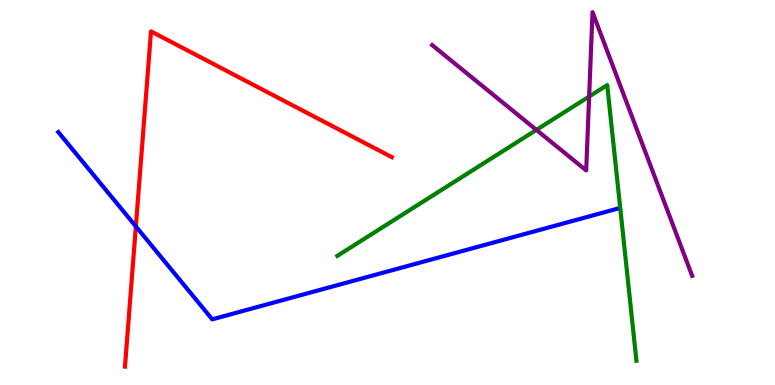[{'lines': ['blue', 'red'], 'intersections': [{'x': 1.75, 'y': 4.12}]}, {'lines': ['green', 'red'], 'intersections': []}, {'lines': ['purple', 'red'], 'intersections': []}, {'lines': ['blue', 'green'], 'intersections': []}, {'lines': ['blue', 'purple'], 'intersections': []}, {'lines': ['green', 'purple'], 'intersections': [{'x': 6.92, 'y': 6.63}, {'x': 7.6, 'y': 7.49}]}]